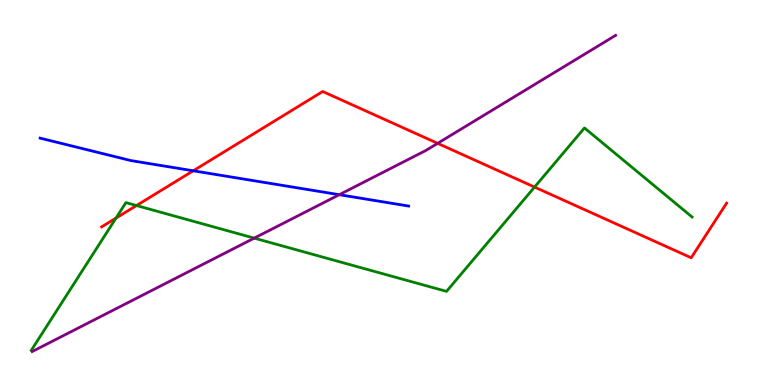[{'lines': ['blue', 'red'], 'intersections': [{'x': 2.49, 'y': 5.56}]}, {'lines': ['green', 'red'], 'intersections': [{'x': 1.5, 'y': 4.34}, {'x': 1.76, 'y': 4.66}, {'x': 6.9, 'y': 5.14}]}, {'lines': ['purple', 'red'], 'intersections': [{'x': 5.65, 'y': 6.28}]}, {'lines': ['blue', 'green'], 'intersections': []}, {'lines': ['blue', 'purple'], 'intersections': [{'x': 4.38, 'y': 4.94}]}, {'lines': ['green', 'purple'], 'intersections': [{'x': 3.28, 'y': 3.81}]}]